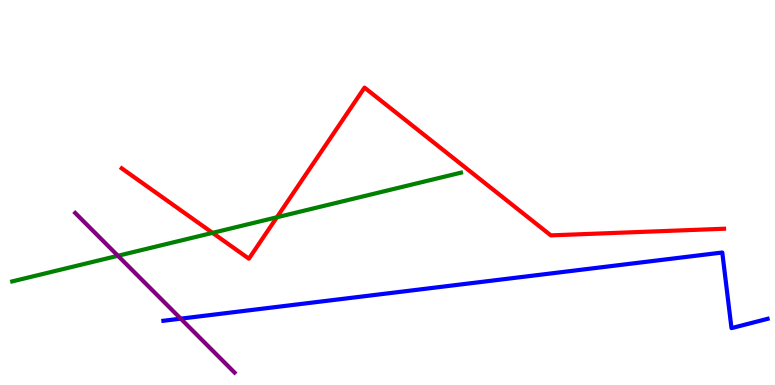[{'lines': ['blue', 'red'], 'intersections': []}, {'lines': ['green', 'red'], 'intersections': [{'x': 2.74, 'y': 3.95}, {'x': 3.57, 'y': 4.36}]}, {'lines': ['purple', 'red'], 'intersections': []}, {'lines': ['blue', 'green'], 'intersections': []}, {'lines': ['blue', 'purple'], 'intersections': [{'x': 2.33, 'y': 1.72}]}, {'lines': ['green', 'purple'], 'intersections': [{'x': 1.52, 'y': 3.36}]}]